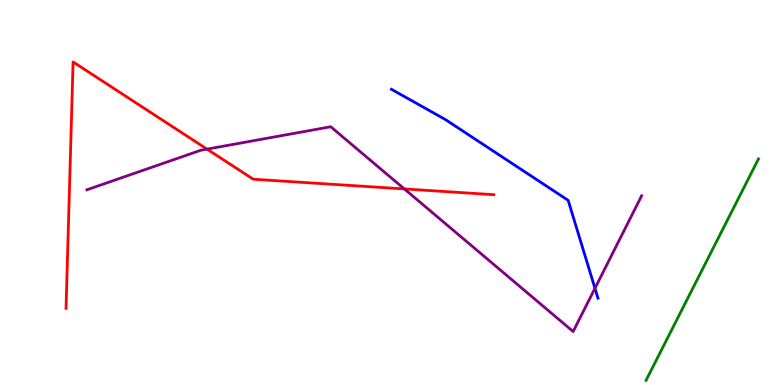[{'lines': ['blue', 'red'], 'intersections': []}, {'lines': ['green', 'red'], 'intersections': []}, {'lines': ['purple', 'red'], 'intersections': [{'x': 2.67, 'y': 6.13}, {'x': 5.22, 'y': 5.09}]}, {'lines': ['blue', 'green'], 'intersections': []}, {'lines': ['blue', 'purple'], 'intersections': [{'x': 7.68, 'y': 2.51}]}, {'lines': ['green', 'purple'], 'intersections': []}]